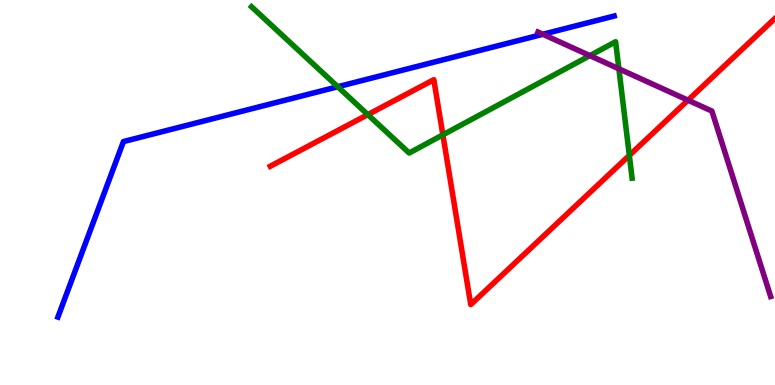[{'lines': ['blue', 'red'], 'intersections': []}, {'lines': ['green', 'red'], 'intersections': [{'x': 4.75, 'y': 7.02}, {'x': 5.71, 'y': 6.5}, {'x': 8.12, 'y': 5.96}]}, {'lines': ['purple', 'red'], 'intersections': [{'x': 8.88, 'y': 7.4}]}, {'lines': ['blue', 'green'], 'intersections': [{'x': 4.36, 'y': 7.75}]}, {'lines': ['blue', 'purple'], 'intersections': [{'x': 7.0, 'y': 9.11}]}, {'lines': ['green', 'purple'], 'intersections': [{'x': 7.61, 'y': 8.56}, {'x': 7.99, 'y': 8.21}]}]